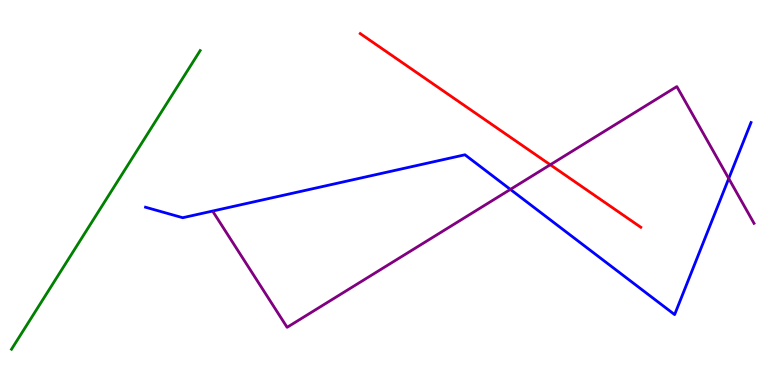[{'lines': ['blue', 'red'], 'intersections': []}, {'lines': ['green', 'red'], 'intersections': []}, {'lines': ['purple', 'red'], 'intersections': [{'x': 7.1, 'y': 5.72}]}, {'lines': ['blue', 'green'], 'intersections': []}, {'lines': ['blue', 'purple'], 'intersections': [{'x': 6.59, 'y': 5.08}, {'x': 9.4, 'y': 5.36}]}, {'lines': ['green', 'purple'], 'intersections': []}]